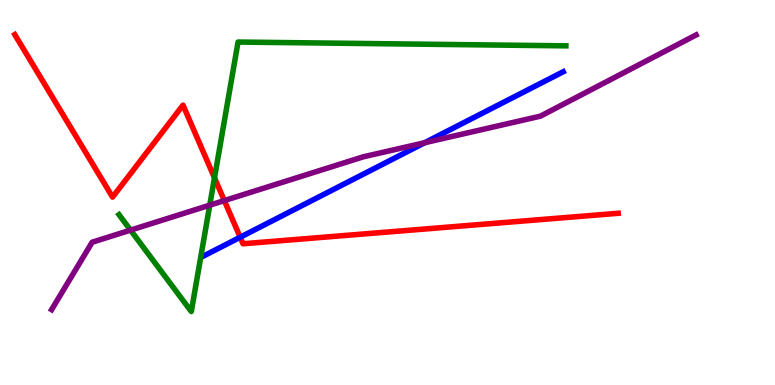[{'lines': ['blue', 'red'], 'intersections': [{'x': 3.1, 'y': 3.84}]}, {'lines': ['green', 'red'], 'intersections': [{'x': 2.77, 'y': 5.38}]}, {'lines': ['purple', 'red'], 'intersections': [{'x': 2.89, 'y': 4.79}]}, {'lines': ['blue', 'green'], 'intersections': []}, {'lines': ['blue', 'purple'], 'intersections': [{'x': 5.48, 'y': 6.29}]}, {'lines': ['green', 'purple'], 'intersections': [{'x': 1.68, 'y': 4.02}, {'x': 2.71, 'y': 4.67}]}]